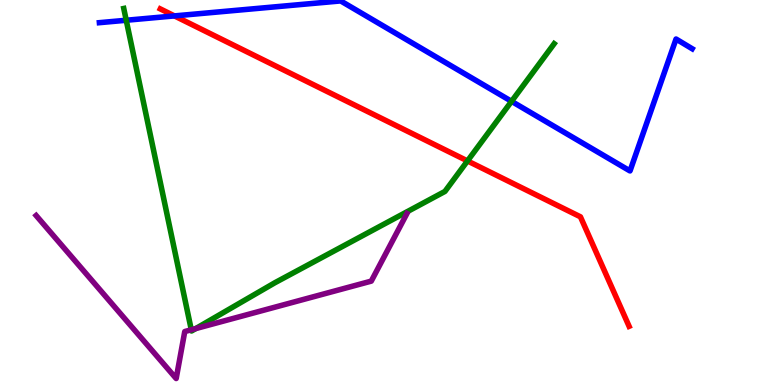[{'lines': ['blue', 'red'], 'intersections': [{'x': 2.25, 'y': 9.59}]}, {'lines': ['green', 'red'], 'intersections': [{'x': 6.03, 'y': 5.82}]}, {'lines': ['purple', 'red'], 'intersections': []}, {'lines': ['blue', 'green'], 'intersections': [{'x': 1.63, 'y': 9.47}, {'x': 6.6, 'y': 7.37}]}, {'lines': ['blue', 'purple'], 'intersections': []}, {'lines': ['green', 'purple'], 'intersections': [{'x': 2.47, 'y': 1.43}, {'x': 2.53, 'y': 1.47}]}]